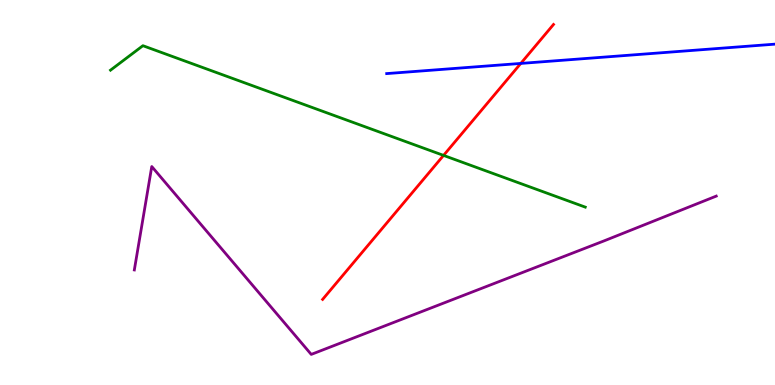[{'lines': ['blue', 'red'], 'intersections': [{'x': 6.72, 'y': 8.35}]}, {'lines': ['green', 'red'], 'intersections': [{'x': 5.72, 'y': 5.96}]}, {'lines': ['purple', 'red'], 'intersections': []}, {'lines': ['blue', 'green'], 'intersections': []}, {'lines': ['blue', 'purple'], 'intersections': []}, {'lines': ['green', 'purple'], 'intersections': []}]